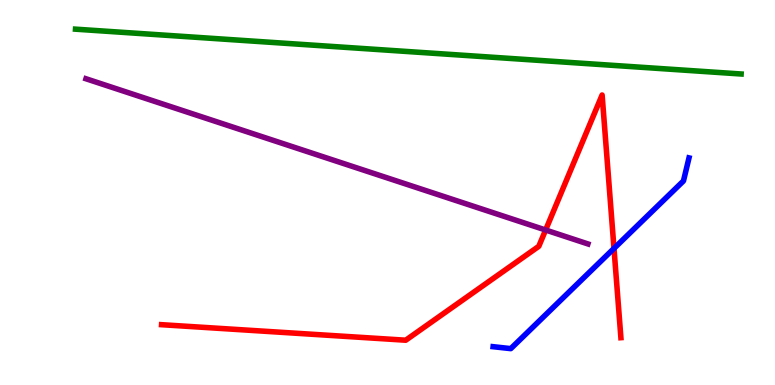[{'lines': ['blue', 'red'], 'intersections': [{'x': 7.92, 'y': 3.55}]}, {'lines': ['green', 'red'], 'intersections': []}, {'lines': ['purple', 'red'], 'intersections': [{'x': 7.04, 'y': 4.03}]}, {'lines': ['blue', 'green'], 'intersections': []}, {'lines': ['blue', 'purple'], 'intersections': []}, {'lines': ['green', 'purple'], 'intersections': []}]